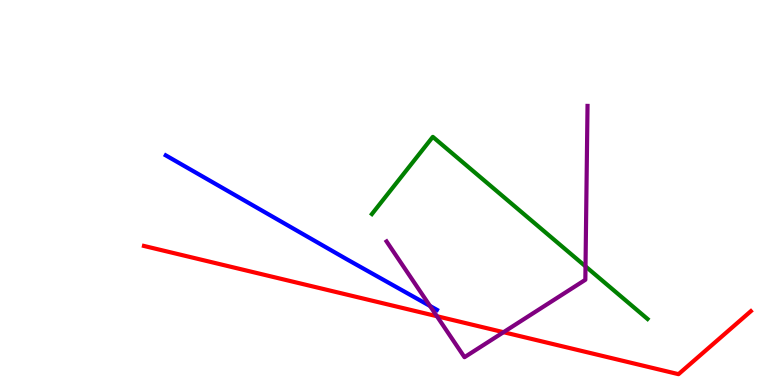[{'lines': ['blue', 'red'], 'intersections': []}, {'lines': ['green', 'red'], 'intersections': []}, {'lines': ['purple', 'red'], 'intersections': [{'x': 5.64, 'y': 1.79}, {'x': 6.5, 'y': 1.37}]}, {'lines': ['blue', 'green'], 'intersections': []}, {'lines': ['blue', 'purple'], 'intersections': [{'x': 5.55, 'y': 2.05}]}, {'lines': ['green', 'purple'], 'intersections': [{'x': 7.55, 'y': 3.08}]}]